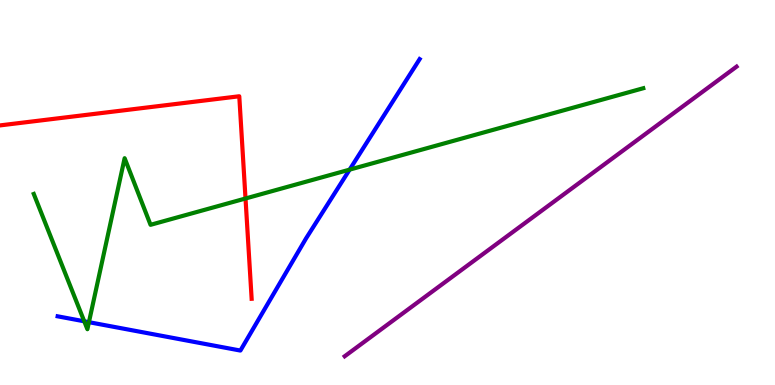[{'lines': ['blue', 'red'], 'intersections': []}, {'lines': ['green', 'red'], 'intersections': [{'x': 3.17, 'y': 4.84}]}, {'lines': ['purple', 'red'], 'intersections': []}, {'lines': ['blue', 'green'], 'intersections': [{'x': 1.09, 'y': 1.65}, {'x': 1.15, 'y': 1.63}, {'x': 4.51, 'y': 5.59}]}, {'lines': ['blue', 'purple'], 'intersections': []}, {'lines': ['green', 'purple'], 'intersections': []}]